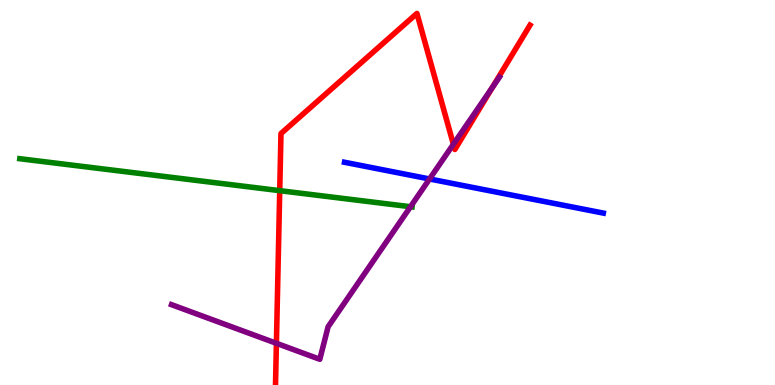[{'lines': ['blue', 'red'], 'intersections': []}, {'lines': ['green', 'red'], 'intersections': [{'x': 3.61, 'y': 5.05}]}, {'lines': ['purple', 'red'], 'intersections': [{'x': 3.57, 'y': 1.08}, {'x': 5.85, 'y': 6.25}, {'x': 6.35, 'y': 7.73}]}, {'lines': ['blue', 'green'], 'intersections': []}, {'lines': ['blue', 'purple'], 'intersections': [{'x': 5.54, 'y': 5.35}]}, {'lines': ['green', 'purple'], 'intersections': [{'x': 5.3, 'y': 4.63}]}]